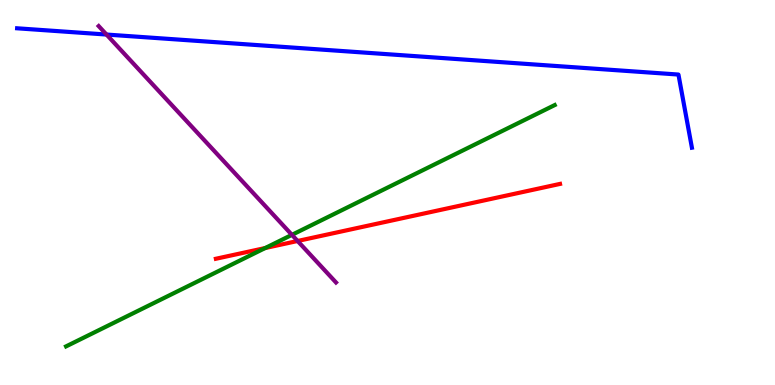[{'lines': ['blue', 'red'], 'intersections': []}, {'lines': ['green', 'red'], 'intersections': [{'x': 3.42, 'y': 3.56}]}, {'lines': ['purple', 'red'], 'intersections': [{'x': 3.84, 'y': 3.74}]}, {'lines': ['blue', 'green'], 'intersections': []}, {'lines': ['blue', 'purple'], 'intersections': [{'x': 1.37, 'y': 9.1}]}, {'lines': ['green', 'purple'], 'intersections': [{'x': 3.77, 'y': 3.9}]}]